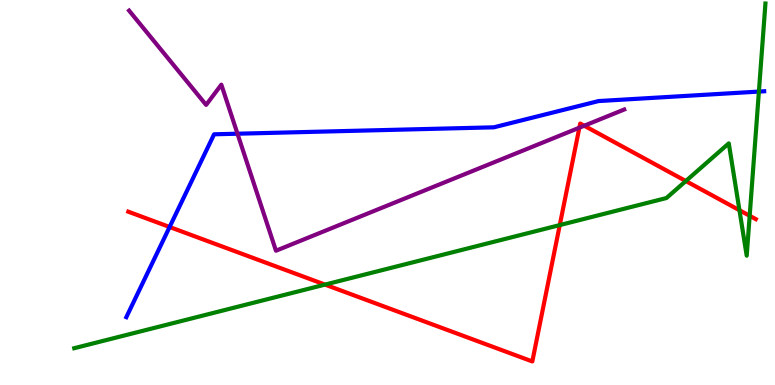[{'lines': ['blue', 'red'], 'intersections': [{'x': 2.19, 'y': 4.1}]}, {'lines': ['green', 'red'], 'intersections': [{'x': 4.19, 'y': 2.61}, {'x': 7.22, 'y': 4.15}, {'x': 8.85, 'y': 5.3}, {'x': 9.54, 'y': 4.54}, {'x': 9.67, 'y': 4.4}]}, {'lines': ['purple', 'red'], 'intersections': [{'x': 7.48, 'y': 6.68}, {'x': 7.54, 'y': 6.73}]}, {'lines': ['blue', 'green'], 'intersections': [{'x': 9.79, 'y': 7.62}]}, {'lines': ['blue', 'purple'], 'intersections': [{'x': 3.06, 'y': 6.53}]}, {'lines': ['green', 'purple'], 'intersections': []}]